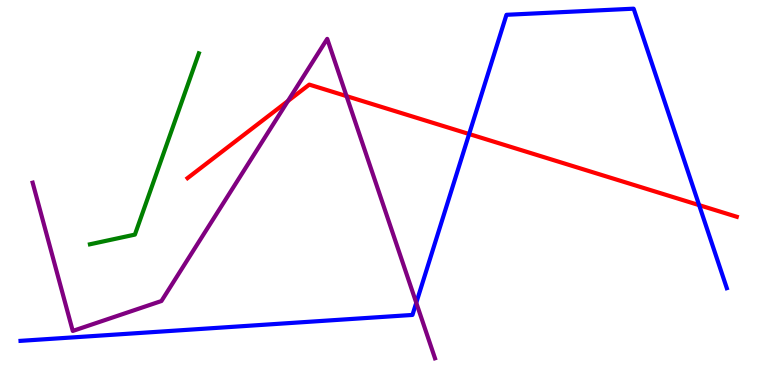[{'lines': ['blue', 'red'], 'intersections': [{'x': 6.05, 'y': 6.52}, {'x': 9.02, 'y': 4.67}]}, {'lines': ['green', 'red'], 'intersections': []}, {'lines': ['purple', 'red'], 'intersections': [{'x': 3.72, 'y': 7.38}, {'x': 4.47, 'y': 7.5}]}, {'lines': ['blue', 'green'], 'intersections': []}, {'lines': ['blue', 'purple'], 'intersections': [{'x': 5.37, 'y': 2.14}]}, {'lines': ['green', 'purple'], 'intersections': []}]